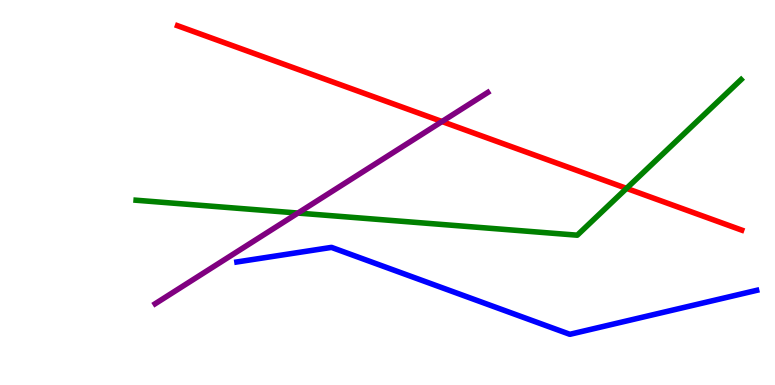[{'lines': ['blue', 'red'], 'intersections': []}, {'lines': ['green', 'red'], 'intersections': [{'x': 8.08, 'y': 5.11}]}, {'lines': ['purple', 'red'], 'intersections': [{'x': 5.7, 'y': 6.84}]}, {'lines': ['blue', 'green'], 'intersections': []}, {'lines': ['blue', 'purple'], 'intersections': []}, {'lines': ['green', 'purple'], 'intersections': [{'x': 3.84, 'y': 4.47}]}]